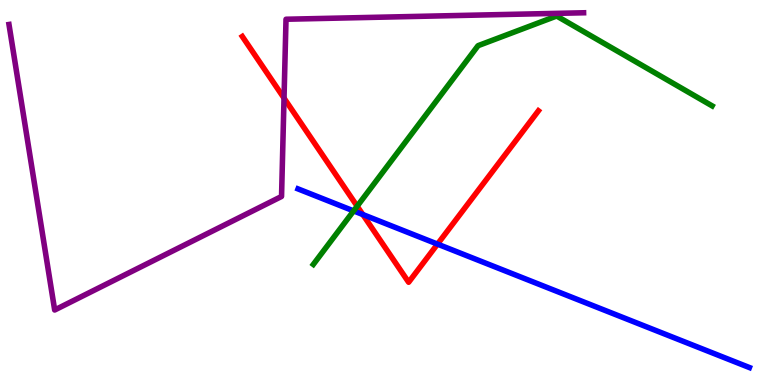[{'lines': ['blue', 'red'], 'intersections': [{'x': 4.68, 'y': 4.43}, {'x': 5.65, 'y': 3.66}]}, {'lines': ['green', 'red'], 'intersections': [{'x': 4.61, 'y': 4.64}]}, {'lines': ['purple', 'red'], 'intersections': [{'x': 3.66, 'y': 7.45}]}, {'lines': ['blue', 'green'], 'intersections': [{'x': 4.56, 'y': 4.52}]}, {'lines': ['blue', 'purple'], 'intersections': []}, {'lines': ['green', 'purple'], 'intersections': []}]